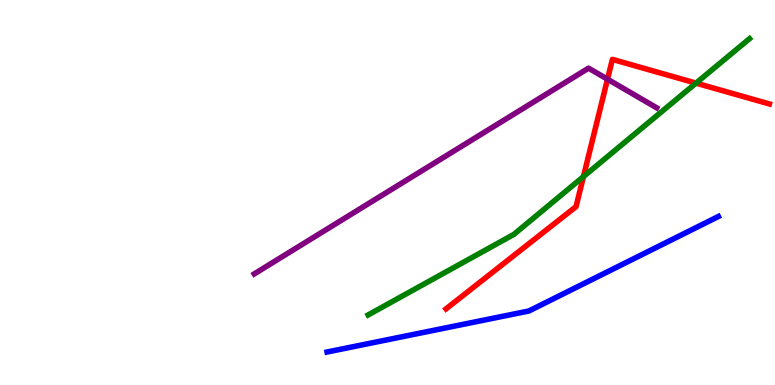[{'lines': ['blue', 'red'], 'intersections': []}, {'lines': ['green', 'red'], 'intersections': [{'x': 7.53, 'y': 5.41}, {'x': 8.98, 'y': 7.84}]}, {'lines': ['purple', 'red'], 'intersections': [{'x': 7.84, 'y': 7.94}]}, {'lines': ['blue', 'green'], 'intersections': []}, {'lines': ['blue', 'purple'], 'intersections': []}, {'lines': ['green', 'purple'], 'intersections': []}]